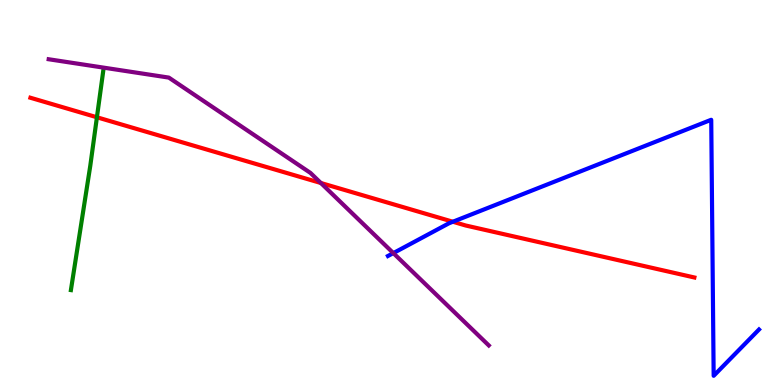[{'lines': ['blue', 'red'], 'intersections': [{'x': 5.84, 'y': 4.24}]}, {'lines': ['green', 'red'], 'intersections': [{'x': 1.25, 'y': 6.95}]}, {'lines': ['purple', 'red'], 'intersections': [{'x': 4.14, 'y': 5.25}]}, {'lines': ['blue', 'green'], 'intersections': []}, {'lines': ['blue', 'purple'], 'intersections': [{'x': 5.08, 'y': 3.43}]}, {'lines': ['green', 'purple'], 'intersections': []}]